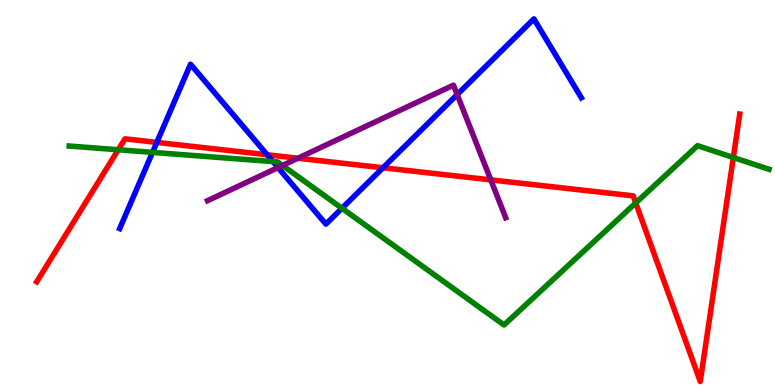[{'lines': ['blue', 'red'], 'intersections': [{'x': 2.02, 'y': 6.3}, {'x': 3.45, 'y': 5.98}, {'x': 4.94, 'y': 5.64}]}, {'lines': ['green', 'red'], 'intersections': [{'x': 1.53, 'y': 6.11}, {'x': 8.2, 'y': 4.73}, {'x': 9.46, 'y': 5.91}]}, {'lines': ['purple', 'red'], 'intersections': [{'x': 3.84, 'y': 5.89}, {'x': 6.33, 'y': 5.33}]}, {'lines': ['blue', 'green'], 'intersections': [{'x': 1.97, 'y': 6.04}, {'x': 3.52, 'y': 5.8}, {'x': 4.41, 'y': 4.59}]}, {'lines': ['blue', 'purple'], 'intersections': [{'x': 3.59, 'y': 5.65}, {'x': 5.9, 'y': 7.54}]}, {'lines': ['green', 'purple'], 'intersections': [{'x': 3.65, 'y': 5.7}]}]